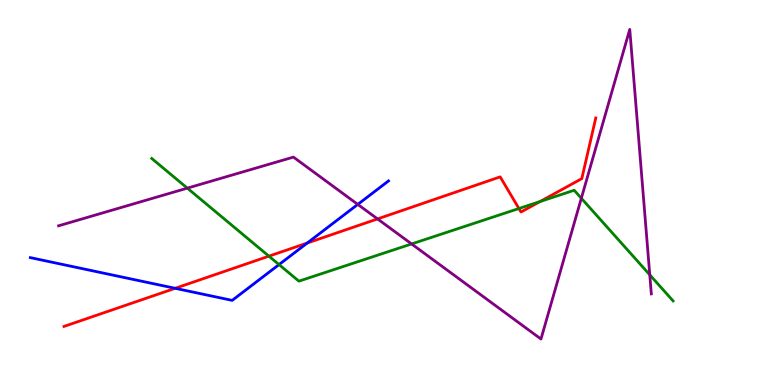[{'lines': ['blue', 'red'], 'intersections': [{'x': 2.26, 'y': 2.51}, {'x': 3.96, 'y': 3.69}]}, {'lines': ['green', 'red'], 'intersections': [{'x': 3.47, 'y': 3.35}, {'x': 6.7, 'y': 4.58}, {'x': 6.97, 'y': 4.77}]}, {'lines': ['purple', 'red'], 'intersections': [{'x': 4.87, 'y': 4.31}]}, {'lines': ['blue', 'green'], 'intersections': [{'x': 3.6, 'y': 3.13}]}, {'lines': ['blue', 'purple'], 'intersections': [{'x': 4.62, 'y': 4.69}]}, {'lines': ['green', 'purple'], 'intersections': [{'x': 2.42, 'y': 5.11}, {'x': 5.31, 'y': 3.66}, {'x': 7.5, 'y': 4.85}, {'x': 8.38, 'y': 2.86}]}]